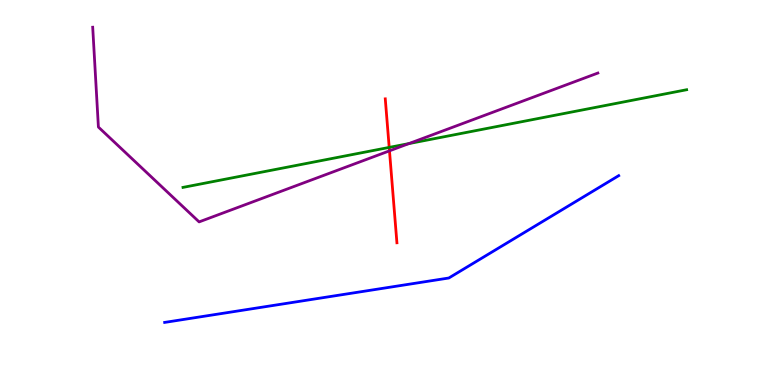[{'lines': ['blue', 'red'], 'intersections': []}, {'lines': ['green', 'red'], 'intersections': [{'x': 5.02, 'y': 6.17}]}, {'lines': ['purple', 'red'], 'intersections': [{'x': 5.03, 'y': 6.08}]}, {'lines': ['blue', 'green'], 'intersections': []}, {'lines': ['blue', 'purple'], 'intersections': []}, {'lines': ['green', 'purple'], 'intersections': [{'x': 5.28, 'y': 6.27}]}]